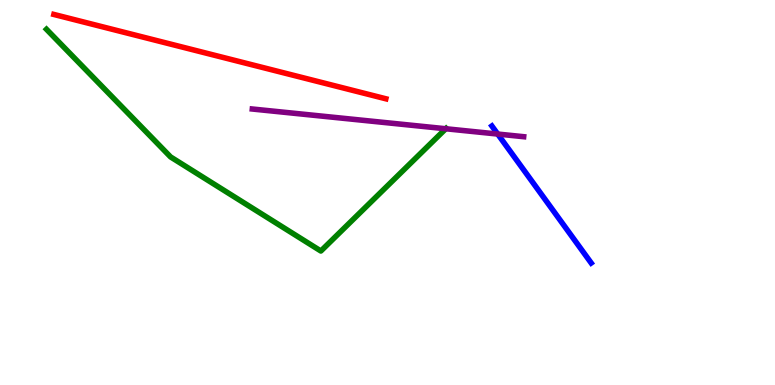[{'lines': ['blue', 'red'], 'intersections': []}, {'lines': ['green', 'red'], 'intersections': []}, {'lines': ['purple', 'red'], 'intersections': []}, {'lines': ['blue', 'green'], 'intersections': []}, {'lines': ['blue', 'purple'], 'intersections': [{'x': 6.42, 'y': 6.52}]}, {'lines': ['green', 'purple'], 'intersections': [{'x': 5.75, 'y': 6.66}]}]